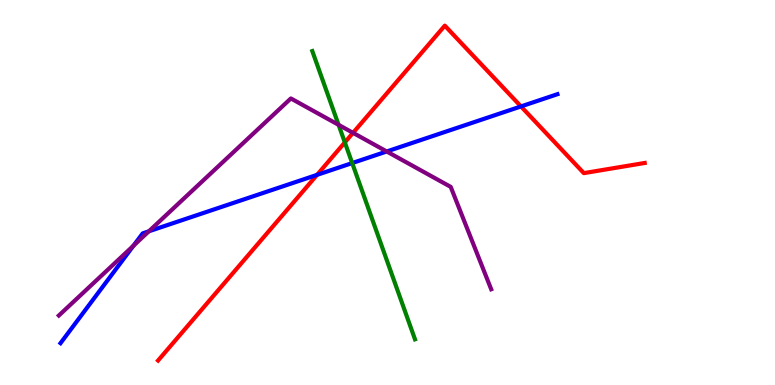[{'lines': ['blue', 'red'], 'intersections': [{'x': 4.09, 'y': 5.46}, {'x': 6.72, 'y': 7.24}]}, {'lines': ['green', 'red'], 'intersections': [{'x': 4.45, 'y': 6.3}]}, {'lines': ['purple', 'red'], 'intersections': [{'x': 4.56, 'y': 6.55}]}, {'lines': ['blue', 'green'], 'intersections': [{'x': 4.54, 'y': 5.76}]}, {'lines': ['blue', 'purple'], 'intersections': [{'x': 1.72, 'y': 3.62}, {'x': 1.92, 'y': 3.99}, {'x': 4.99, 'y': 6.07}]}, {'lines': ['green', 'purple'], 'intersections': [{'x': 4.37, 'y': 6.76}]}]